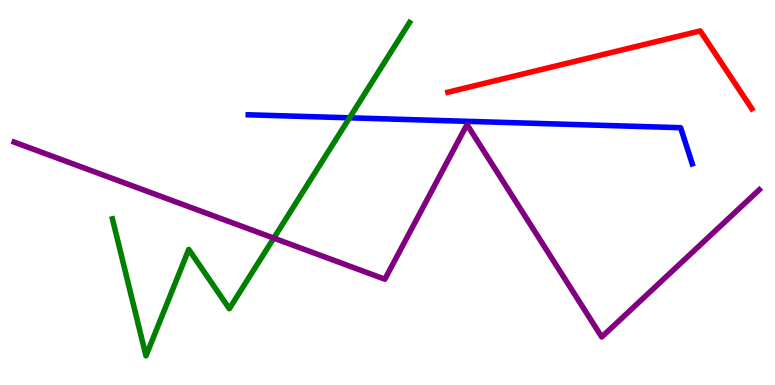[{'lines': ['blue', 'red'], 'intersections': []}, {'lines': ['green', 'red'], 'intersections': []}, {'lines': ['purple', 'red'], 'intersections': []}, {'lines': ['blue', 'green'], 'intersections': [{'x': 4.51, 'y': 6.94}]}, {'lines': ['blue', 'purple'], 'intersections': []}, {'lines': ['green', 'purple'], 'intersections': [{'x': 3.53, 'y': 3.82}]}]